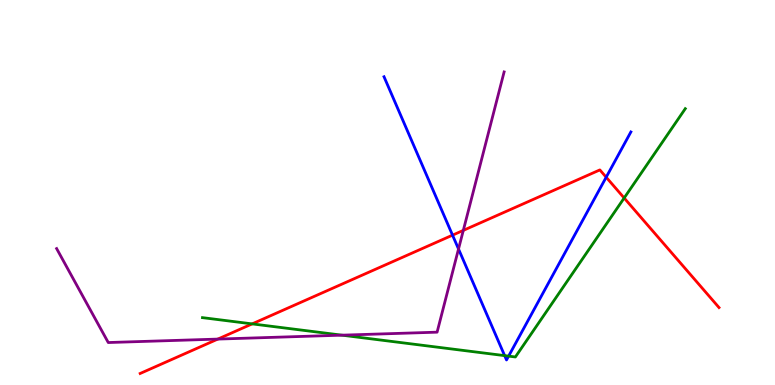[{'lines': ['blue', 'red'], 'intersections': [{'x': 5.84, 'y': 3.89}, {'x': 7.82, 'y': 5.4}]}, {'lines': ['green', 'red'], 'intersections': [{'x': 3.25, 'y': 1.59}, {'x': 8.05, 'y': 4.86}]}, {'lines': ['purple', 'red'], 'intersections': [{'x': 2.81, 'y': 1.19}, {'x': 5.98, 'y': 4.02}]}, {'lines': ['blue', 'green'], 'intersections': [{'x': 6.51, 'y': 0.763}, {'x': 6.56, 'y': 0.75}]}, {'lines': ['blue', 'purple'], 'intersections': [{'x': 5.92, 'y': 3.53}]}, {'lines': ['green', 'purple'], 'intersections': [{'x': 4.41, 'y': 1.29}]}]